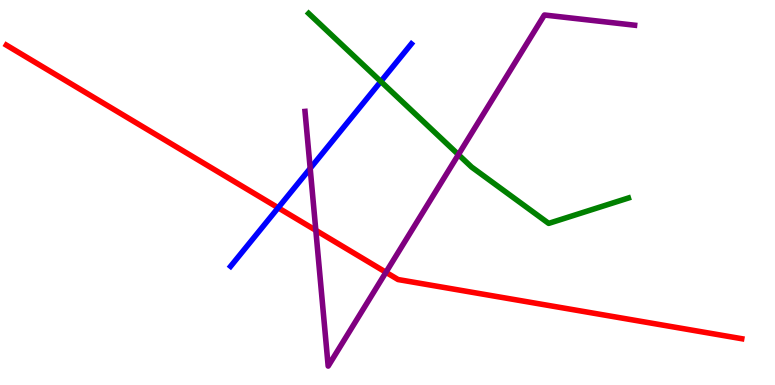[{'lines': ['blue', 'red'], 'intersections': [{'x': 3.59, 'y': 4.6}]}, {'lines': ['green', 'red'], 'intersections': []}, {'lines': ['purple', 'red'], 'intersections': [{'x': 4.08, 'y': 4.02}, {'x': 4.98, 'y': 2.93}]}, {'lines': ['blue', 'green'], 'intersections': [{'x': 4.91, 'y': 7.88}]}, {'lines': ['blue', 'purple'], 'intersections': [{'x': 4.0, 'y': 5.63}]}, {'lines': ['green', 'purple'], 'intersections': [{'x': 5.91, 'y': 5.98}]}]